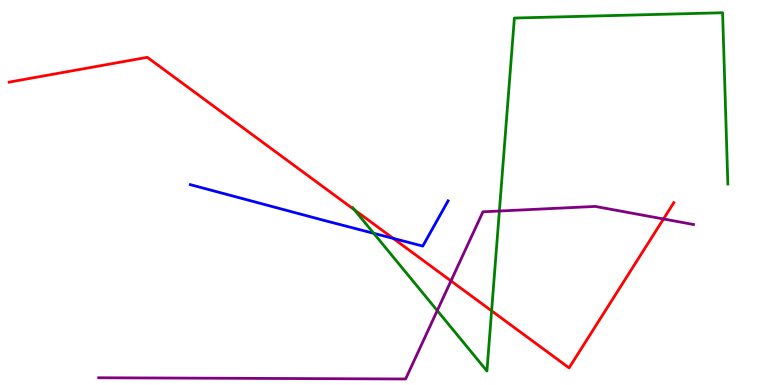[{'lines': ['blue', 'red'], 'intersections': [{'x': 5.07, 'y': 3.81}]}, {'lines': ['green', 'red'], 'intersections': [{'x': 4.57, 'y': 4.55}, {'x': 6.34, 'y': 1.93}]}, {'lines': ['purple', 'red'], 'intersections': [{'x': 5.82, 'y': 2.7}, {'x': 8.56, 'y': 4.31}]}, {'lines': ['blue', 'green'], 'intersections': [{'x': 4.82, 'y': 3.94}]}, {'lines': ['blue', 'purple'], 'intersections': []}, {'lines': ['green', 'purple'], 'intersections': [{'x': 5.64, 'y': 1.93}, {'x': 6.44, 'y': 4.52}]}]